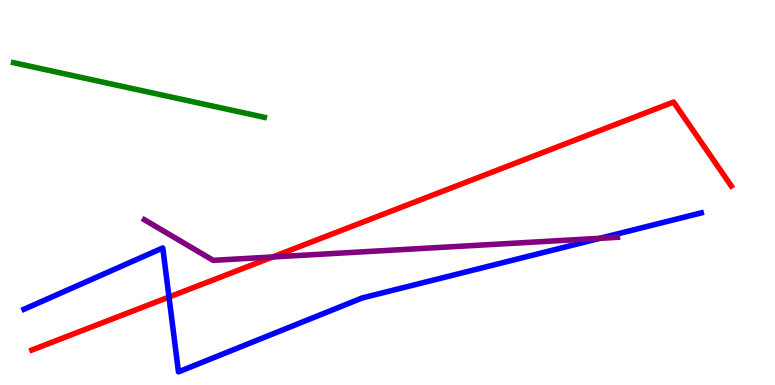[{'lines': ['blue', 'red'], 'intersections': [{'x': 2.18, 'y': 2.28}]}, {'lines': ['green', 'red'], 'intersections': []}, {'lines': ['purple', 'red'], 'intersections': [{'x': 3.52, 'y': 3.33}]}, {'lines': ['blue', 'green'], 'intersections': []}, {'lines': ['blue', 'purple'], 'intersections': [{'x': 7.74, 'y': 3.81}]}, {'lines': ['green', 'purple'], 'intersections': []}]